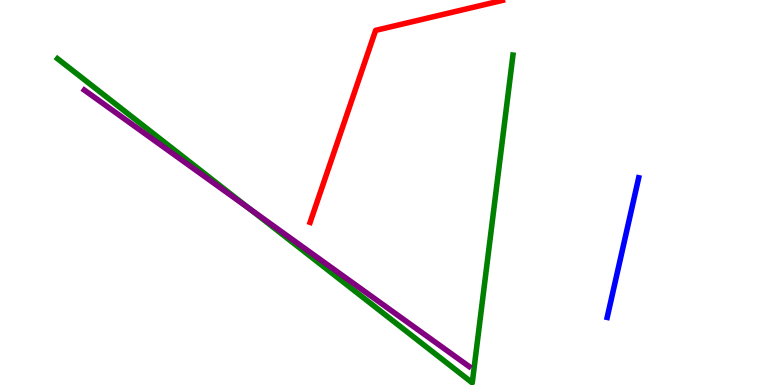[{'lines': ['blue', 'red'], 'intersections': []}, {'lines': ['green', 'red'], 'intersections': []}, {'lines': ['purple', 'red'], 'intersections': []}, {'lines': ['blue', 'green'], 'intersections': []}, {'lines': ['blue', 'purple'], 'intersections': []}, {'lines': ['green', 'purple'], 'intersections': [{'x': 3.22, 'y': 4.58}]}]